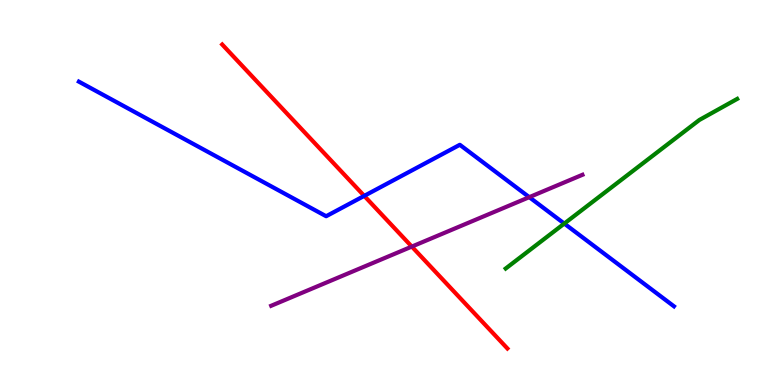[{'lines': ['blue', 'red'], 'intersections': [{'x': 4.7, 'y': 4.91}]}, {'lines': ['green', 'red'], 'intersections': []}, {'lines': ['purple', 'red'], 'intersections': [{'x': 5.31, 'y': 3.59}]}, {'lines': ['blue', 'green'], 'intersections': [{'x': 7.28, 'y': 4.19}]}, {'lines': ['blue', 'purple'], 'intersections': [{'x': 6.83, 'y': 4.88}]}, {'lines': ['green', 'purple'], 'intersections': []}]